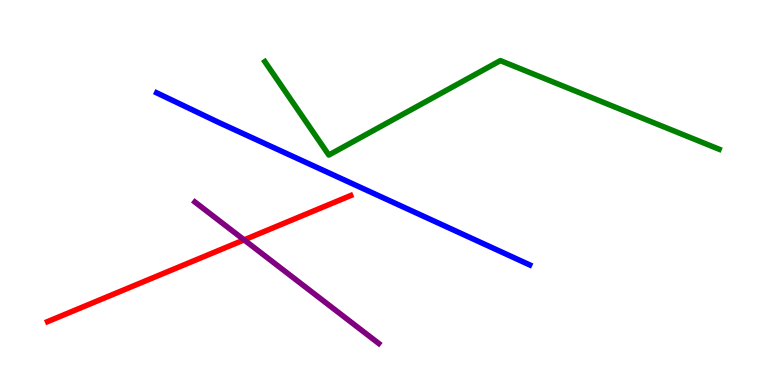[{'lines': ['blue', 'red'], 'intersections': []}, {'lines': ['green', 'red'], 'intersections': []}, {'lines': ['purple', 'red'], 'intersections': [{'x': 3.15, 'y': 3.77}]}, {'lines': ['blue', 'green'], 'intersections': []}, {'lines': ['blue', 'purple'], 'intersections': []}, {'lines': ['green', 'purple'], 'intersections': []}]